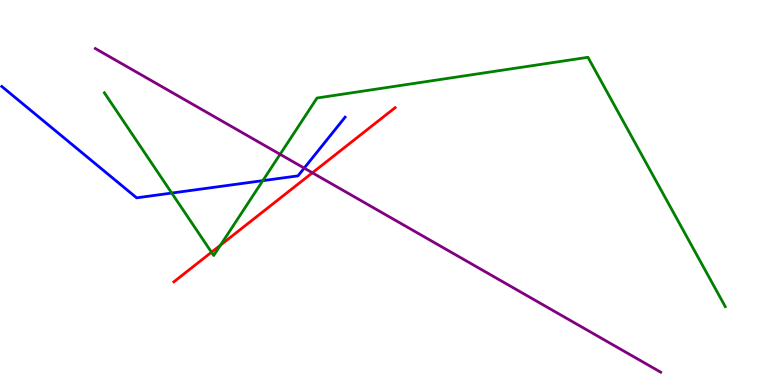[{'lines': ['blue', 'red'], 'intersections': []}, {'lines': ['green', 'red'], 'intersections': [{'x': 2.73, 'y': 3.45}, {'x': 2.85, 'y': 3.63}]}, {'lines': ['purple', 'red'], 'intersections': [{'x': 4.03, 'y': 5.51}]}, {'lines': ['blue', 'green'], 'intersections': [{'x': 2.22, 'y': 4.99}, {'x': 3.39, 'y': 5.31}]}, {'lines': ['blue', 'purple'], 'intersections': [{'x': 3.93, 'y': 5.63}]}, {'lines': ['green', 'purple'], 'intersections': [{'x': 3.61, 'y': 5.99}]}]